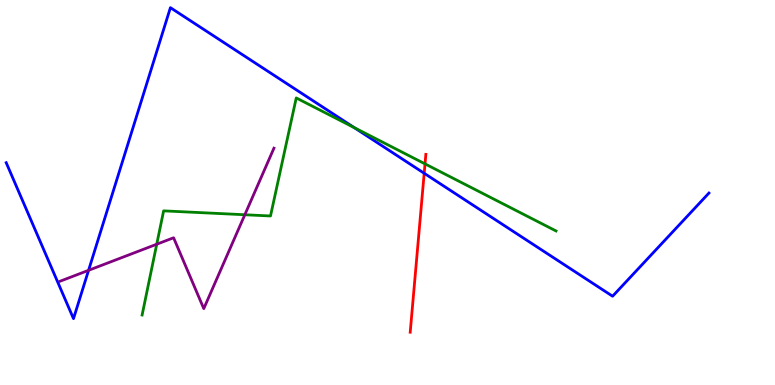[{'lines': ['blue', 'red'], 'intersections': [{'x': 5.47, 'y': 5.5}]}, {'lines': ['green', 'red'], 'intersections': [{'x': 5.48, 'y': 5.74}]}, {'lines': ['purple', 'red'], 'intersections': []}, {'lines': ['blue', 'green'], 'intersections': [{'x': 4.57, 'y': 6.68}]}, {'lines': ['blue', 'purple'], 'intersections': [{'x': 1.14, 'y': 2.98}]}, {'lines': ['green', 'purple'], 'intersections': [{'x': 2.02, 'y': 3.66}, {'x': 3.16, 'y': 4.42}]}]